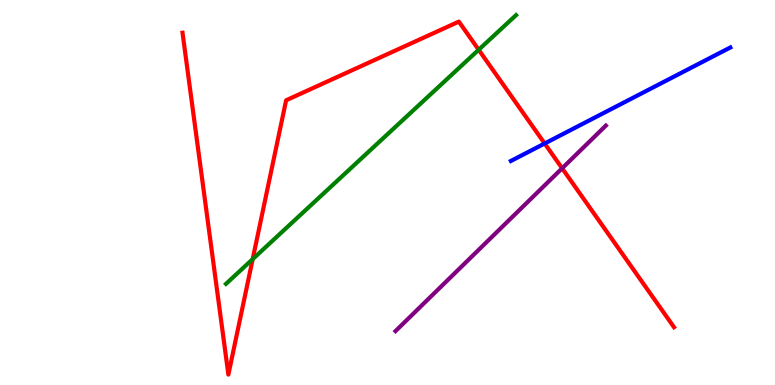[{'lines': ['blue', 'red'], 'intersections': [{'x': 7.03, 'y': 6.27}]}, {'lines': ['green', 'red'], 'intersections': [{'x': 3.26, 'y': 3.27}, {'x': 6.18, 'y': 8.71}]}, {'lines': ['purple', 'red'], 'intersections': [{'x': 7.25, 'y': 5.63}]}, {'lines': ['blue', 'green'], 'intersections': []}, {'lines': ['blue', 'purple'], 'intersections': []}, {'lines': ['green', 'purple'], 'intersections': []}]